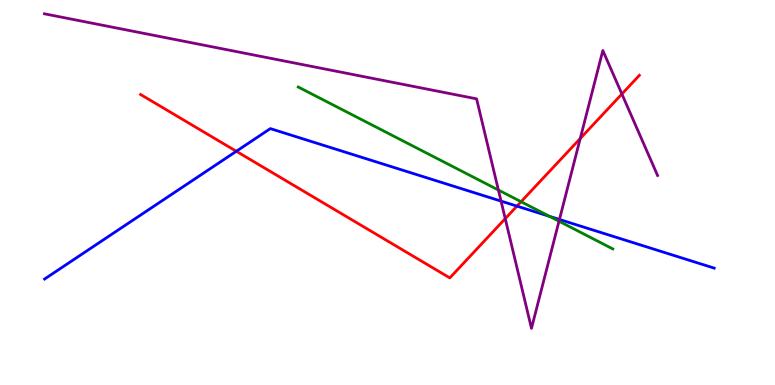[{'lines': ['blue', 'red'], 'intersections': [{'x': 3.05, 'y': 6.07}, {'x': 6.67, 'y': 4.65}]}, {'lines': ['green', 'red'], 'intersections': [{'x': 6.72, 'y': 4.76}]}, {'lines': ['purple', 'red'], 'intersections': [{'x': 6.52, 'y': 4.32}, {'x': 7.49, 'y': 6.4}, {'x': 8.02, 'y': 7.56}]}, {'lines': ['blue', 'green'], 'intersections': [{'x': 7.09, 'y': 4.38}]}, {'lines': ['blue', 'purple'], 'intersections': [{'x': 6.47, 'y': 4.78}, {'x': 7.22, 'y': 4.3}]}, {'lines': ['green', 'purple'], 'intersections': [{'x': 6.43, 'y': 5.06}, {'x': 7.21, 'y': 4.25}]}]